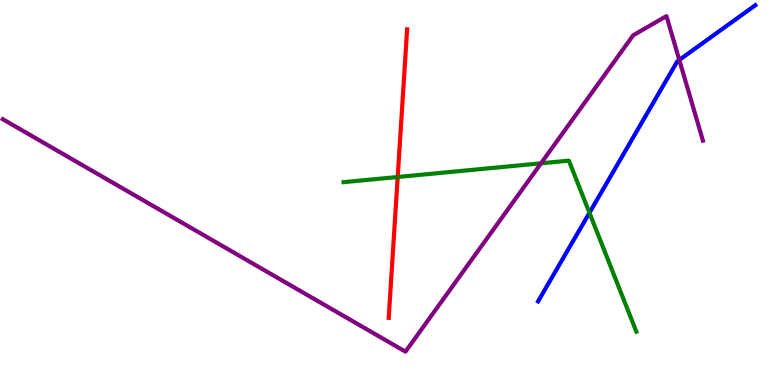[{'lines': ['blue', 'red'], 'intersections': []}, {'lines': ['green', 'red'], 'intersections': [{'x': 5.13, 'y': 5.4}]}, {'lines': ['purple', 'red'], 'intersections': []}, {'lines': ['blue', 'green'], 'intersections': [{'x': 7.61, 'y': 4.47}]}, {'lines': ['blue', 'purple'], 'intersections': [{'x': 8.77, 'y': 8.44}]}, {'lines': ['green', 'purple'], 'intersections': [{'x': 6.98, 'y': 5.76}]}]